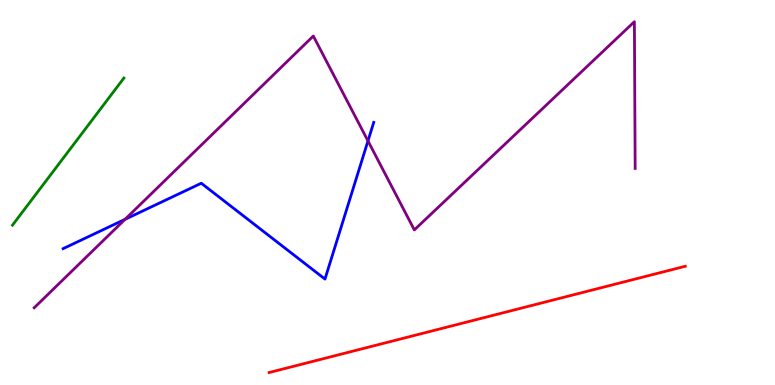[{'lines': ['blue', 'red'], 'intersections': []}, {'lines': ['green', 'red'], 'intersections': []}, {'lines': ['purple', 'red'], 'intersections': []}, {'lines': ['blue', 'green'], 'intersections': []}, {'lines': ['blue', 'purple'], 'intersections': [{'x': 1.61, 'y': 4.3}, {'x': 4.75, 'y': 6.34}]}, {'lines': ['green', 'purple'], 'intersections': []}]